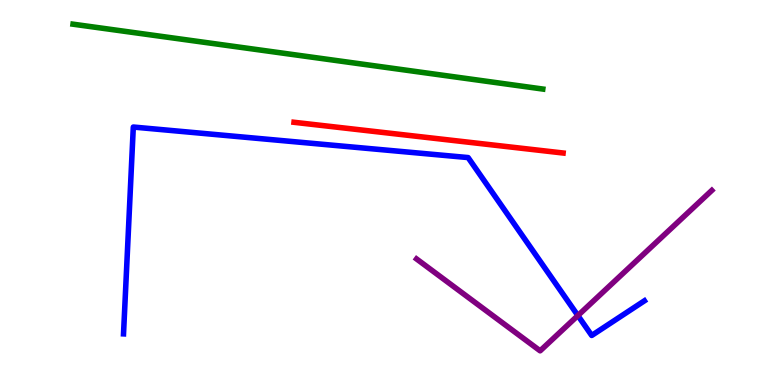[{'lines': ['blue', 'red'], 'intersections': []}, {'lines': ['green', 'red'], 'intersections': []}, {'lines': ['purple', 'red'], 'intersections': []}, {'lines': ['blue', 'green'], 'intersections': []}, {'lines': ['blue', 'purple'], 'intersections': [{'x': 7.46, 'y': 1.8}]}, {'lines': ['green', 'purple'], 'intersections': []}]